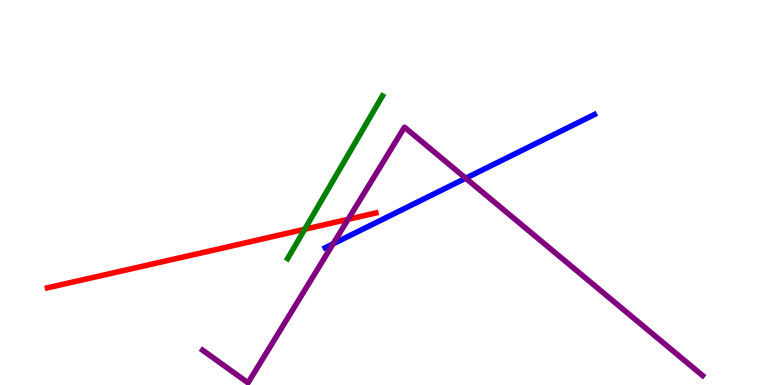[{'lines': ['blue', 'red'], 'intersections': []}, {'lines': ['green', 'red'], 'intersections': [{'x': 3.93, 'y': 4.05}]}, {'lines': ['purple', 'red'], 'intersections': [{'x': 4.49, 'y': 4.3}]}, {'lines': ['blue', 'green'], 'intersections': []}, {'lines': ['blue', 'purple'], 'intersections': [{'x': 4.3, 'y': 3.67}, {'x': 6.01, 'y': 5.37}]}, {'lines': ['green', 'purple'], 'intersections': []}]